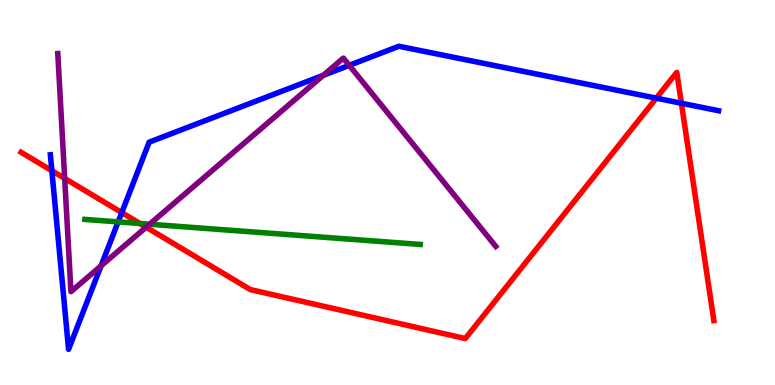[{'lines': ['blue', 'red'], 'intersections': [{'x': 0.669, 'y': 5.57}, {'x': 1.57, 'y': 4.48}, {'x': 8.47, 'y': 7.45}, {'x': 8.79, 'y': 7.32}]}, {'lines': ['green', 'red'], 'intersections': [{'x': 1.81, 'y': 4.19}]}, {'lines': ['purple', 'red'], 'intersections': [{'x': 0.835, 'y': 5.37}, {'x': 1.89, 'y': 4.1}]}, {'lines': ['blue', 'green'], 'intersections': [{'x': 1.52, 'y': 4.24}]}, {'lines': ['blue', 'purple'], 'intersections': [{'x': 1.3, 'y': 3.1}, {'x': 4.17, 'y': 8.04}, {'x': 4.51, 'y': 8.3}]}, {'lines': ['green', 'purple'], 'intersections': [{'x': 1.93, 'y': 4.18}]}]